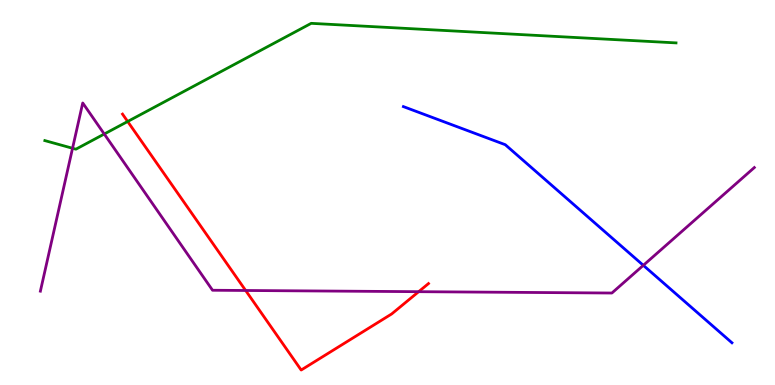[{'lines': ['blue', 'red'], 'intersections': []}, {'lines': ['green', 'red'], 'intersections': [{'x': 1.65, 'y': 6.84}]}, {'lines': ['purple', 'red'], 'intersections': [{'x': 3.17, 'y': 2.46}, {'x': 5.4, 'y': 2.42}]}, {'lines': ['blue', 'green'], 'intersections': []}, {'lines': ['blue', 'purple'], 'intersections': [{'x': 8.3, 'y': 3.11}]}, {'lines': ['green', 'purple'], 'intersections': [{'x': 0.936, 'y': 6.15}, {'x': 1.35, 'y': 6.52}]}]